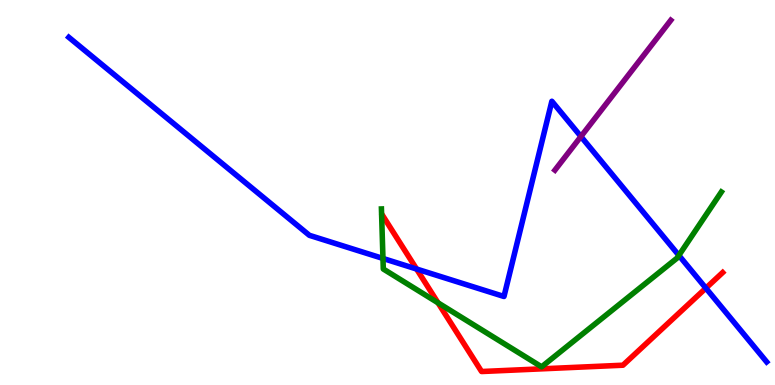[{'lines': ['blue', 'red'], 'intersections': [{'x': 5.38, 'y': 3.01}, {'x': 9.11, 'y': 2.52}]}, {'lines': ['green', 'red'], 'intersections': [{'x': 5.65, 'y': 2.13}]}, {'lines': ['purple', 'red'], 'intersections': []}, {'lines': ['blue', 'green'], 'intersections': [{'x': 4.94, 'y': 3.29}, {'x': 8.76, 'y': 3.37}]}, {'lines': ['blue', 'purple'], 'intersections': [{'x': 7.5, 'y': 6.45}]}, {'lines': ['green', 'purple'], 'intersections': []}]